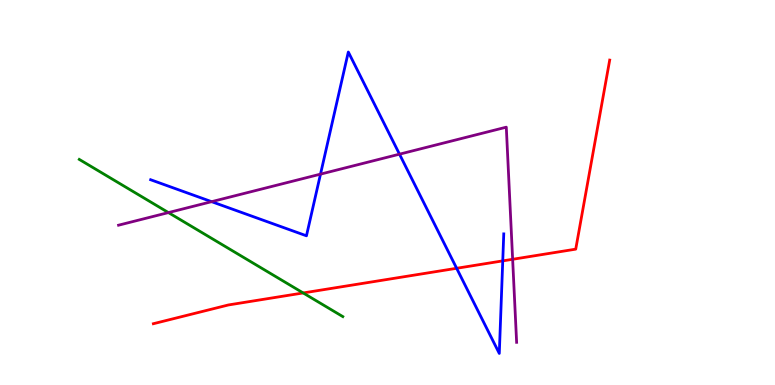[{'lines': ['blue', 'red'], 'intersections': [{'x': 5.89, 'y': 3.03}, {'x': 6.49, 'y': 3.22}]}, {'lines': ['green', 'red'], 'intersections': [{'x': 3.91, 'y': 2.39}]}, {'lines': ['purple', 'red'], 'intersections': [{'x': 6.61, 'y': 3.27}]}, {'lines': ['blue', 'green'], 'intersections': []}, {'lines': ['blue', 'purple'], 'intersections': [{'x': 2.73, 'y': 4.76}, {'x': 4.14, 'y': 5.48}, {'x': 5.15, 'y': 6.0}]}, {'lines': ['green', 'purple'], 'intersections': [{'x': 2.17, 'y': 4.48}]}]